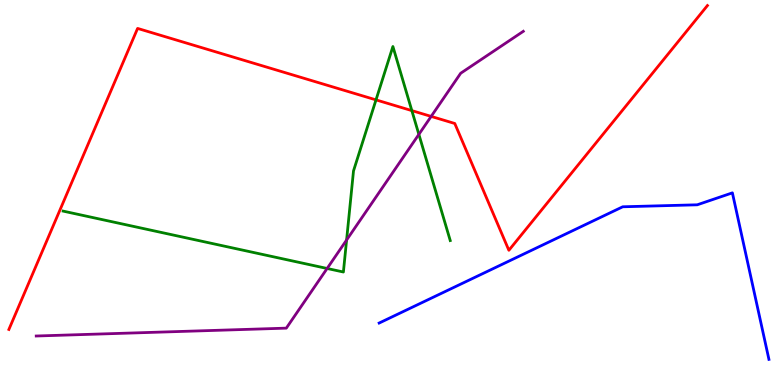[{'lines': ['blue', 'red'], 'intersections': []}, {'lines': ['green', 'red'], 'intersections': [{'x': 4.85, 'y': 7.41}, {'x': 5.31, 'y': 7.13}]}, {'lines': ['purple', 'red'], 'intersections': [{'x': 5.56, 'y': 6.98}]}, {'lines': ['blue', 'green'], 'intersections': []}, {'lines': ['blue', 'purple'], 'intersections': []}, {'lines': ['green', 'purple'], 'intersections': [{'x': 4.22, 'y': 3.03}, {'x': 4.47, 'y': 3.77}, {'x': 5.4, 'y': 6.51}]}]